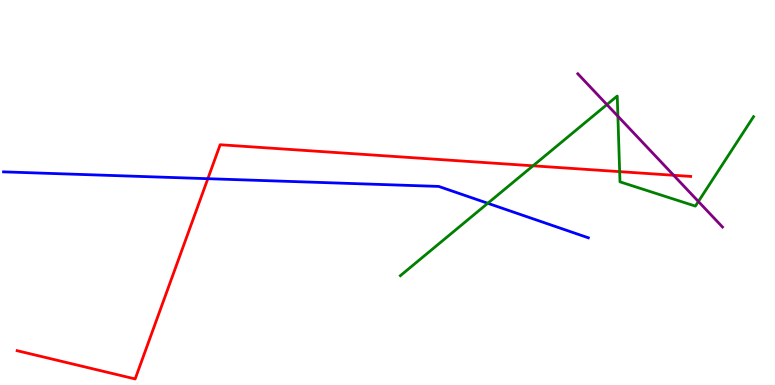[{'lines': ['blue', 'red'], 'intersections': [{'x': 2.68, 'y': 5.36}]}, {'lines': ['green', 'red'], 'intersections': [{'x': 6.88, 'y': 5.69}, {'x': 8.0, 'y': 5.54}]}, {'lines': ['purple', 'red'], 'intersections': [{'x': 8.69, 'y': 5.45}]}, {'lines': ['blue', 'green'], 'intersections': [{'x': 6.29, 'y': 4.72}]}, {'lines': ['blue', 'purple'], 'intersections': []}, {'lines': ['green', 'purple'], 'intersections': [{'x': 7.83, 'y': 7.28}, {'x': 7.97, 'y': 6.98}, {'x': 9.01, 'y': 4.77}]}]